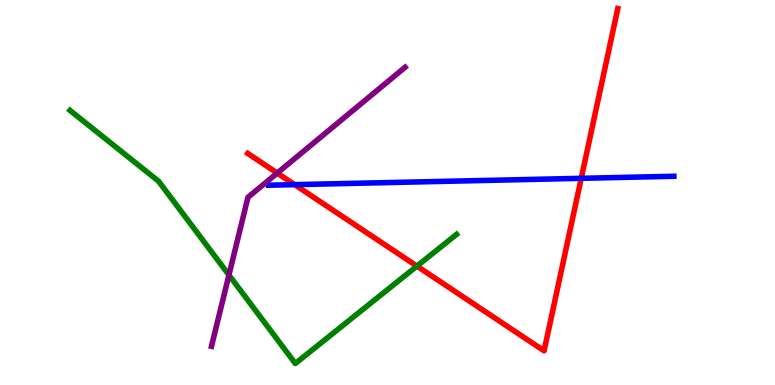[{'lines': ['blue', 'red'], 'intersections': [{'x': 3.8, 'y': 5.2}, {'x': 7.5, 'y': 5.37}]}, {'lines': ['green', 'red'], 'intersections': [{'x': 5.38, 'y': 3.09}]}, {'lines': ['purple', 'red'], 'intersections': [{'x': 3.58, 'y': 5.5}]}, {'lines': ['blue', 'green'], 'intersections': []}, {'lines': ['blue', 'purple'], 'intersections': []}, {'lines': ['green', 'purple'], 'intersections': [{'x': 2.95, 'y': 2.86}]}]